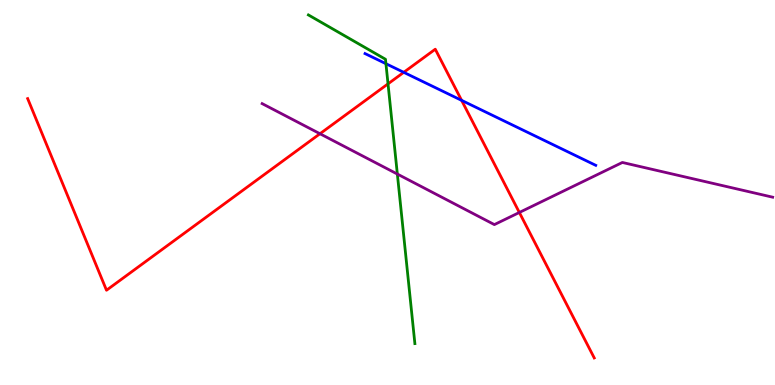[{'lines': ['blue', 'red'], 'intersections': [{'x': 5.21, 'y': 8.12}, {'x': 5.96, 'y': 7.39}]}, {'lines': ['green', 'red'], 'intersections': [{'x': 5.01, 'y': 7.82}]}, {'lines': ['purple', 'red'], 'intersections': [{'x': 4.13, 'y': 6.53}, {'x': 6.7, 'y': 4.48}]}, {'lines': ['blue', 'green'], 'intersections': [{'x': 4.98, 'y': 8.35}]}, {'lines': ['blue', 'purple'], 'intersections': []}, {'lines': ['green', 'purple'], 'intersections': [{'x': 5.13, 'y': 5.48}]}]